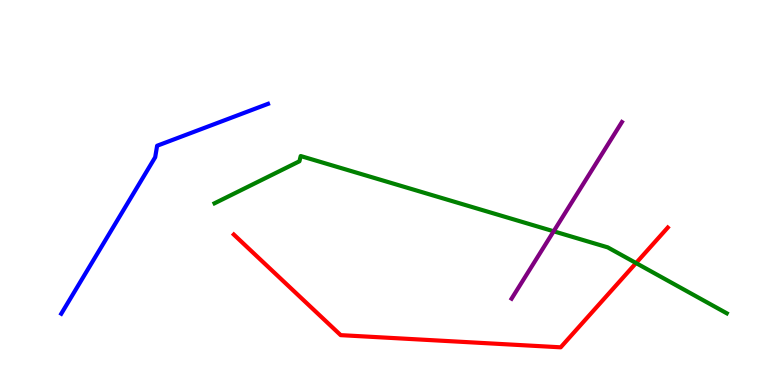[{'lines': ['blue', 'red'], 'intersections': []}, {'lines': ['green', 'red'], 'intersections': [{'x': 8.21, 'y': 3.17}]}, {'lines': ['purple', 'red'], 'intersections': []}, {'lines': ['blue', 'green'], 'intersections': []}, {'lines': ['blue', 'purple'], 'intersections': []}, {'lines': ['green', 'purple'], 'intersections': [{'x': 7.14, 'y': 3.99}]}]